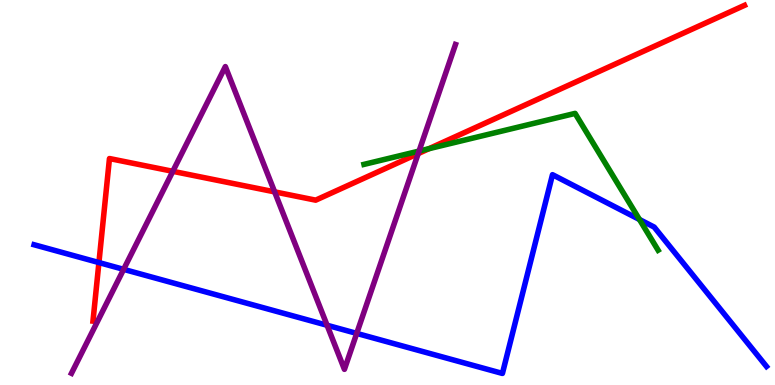[{'lines': ['blue', 'red'], 'intersections': [{'x': 1.28, 'y': 3.18}]}, {'lines': ['green', 'red'], 'intersections': [{'x': 5.54, 'y': 6.14}]}, {'lines': ['purple', 'red'], 'intersections': [{'x': 2.23, 'y': 5.55}, {'x': 3.54, 'y': 5.02}, {'x': 5.4, 'y': 6.01}]}, {'lines': ['blue', 'green'], 'intersections': [{'x': 8.25, 'y': 4.3}]}, {'lines': ['blue', 'purple'], 'intersections': [{'x': 1.6, 'y': 3.0}, {'x': 4.22, 'y': 1.55}, {'x': 4.6, 'y': 1.34}]}, {'lines': ['green', 'purple'], 'intersections': [{'x': 5.41, 'y': 6.08}]}]